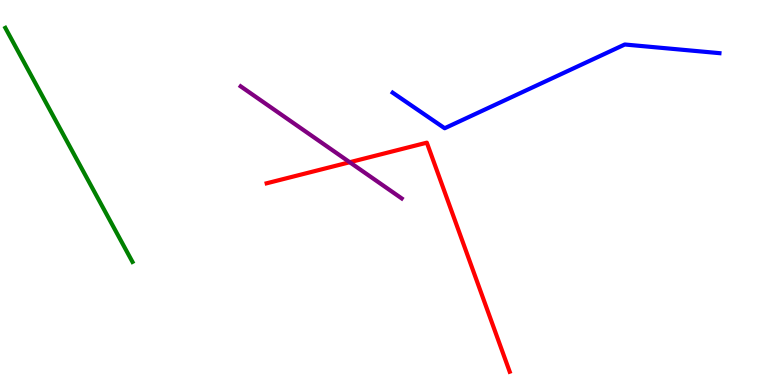[{'lines': ['blue', 'red'], 'intersections': []}, {'lines': ['green', 'red'], 'intersections': []}, {'lines': ['purple', 'red'], 'intersections': [{'x': 4.51, 'y': 5.79}]}, {'lines': ['blue', 'green'], 'intersections': []}, {'lines': ['blue', 'purple'], 'intersections': []}, {'lines': ['green', 'purple'], 'intersections': []}]